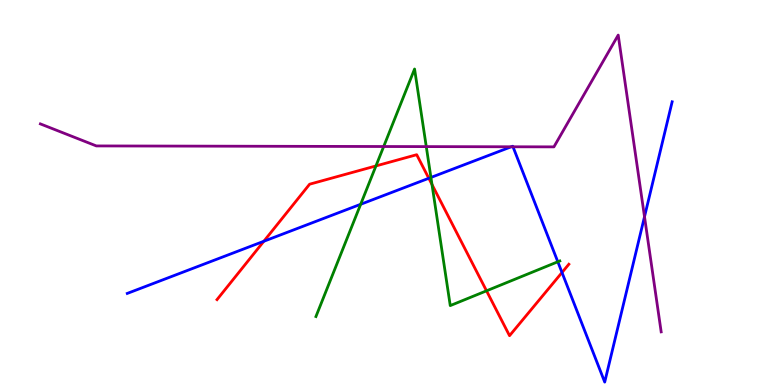[{'lines': ['blue', 'red'], 'intersections': [{'x': 3.4, 'y': 3.73}, {'x': 5.53, 'y': 5.37}, {'x': 7.25, 'y': 2.92}]}, {'lines': ['green', 'red'], 'intersections': [{'x': 4.85, 'y': 5.69}, {'x': 5.57, 'y': 5.21}, {'x': 6.28, 'y': 2.45}]}, {'lines': ['purple', 'red'], 'intersections': []}, {'lines': ['blue', 'green'], 'intersections': [{'x': 4.65, 'y': 4.69}, {'x': 5.56, 'y': 5.39}, {'x': 7.2, 'y': 3.2}]}, {'lines': ['blue', 'purple'], 'intersections': [{'x': 6.6, 'y': 6.19}, {'x': 6.62, 'y': 6.19}, {'x': 8.32, 'y': 4.37}]}, {'lines': ['green', 'purple'], 'intersections': [{'x': 4.95, 'y': 6.19}, {'x': 5.5, 'y': 6.19}]}]